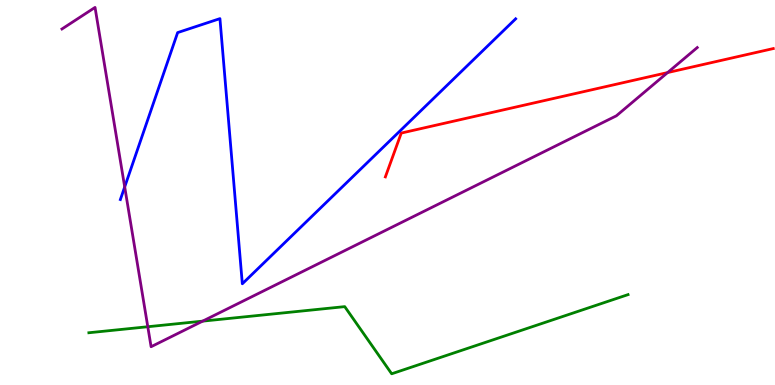[{'lines': ['blue', 'red'], 'intersections': []}, {'lines': ['green', 'red'], 'intersections': []}, {'lines': ['purple', 'red'], 'intersections': [{'x': 8.61, 'y': 8.12}]}, {'lines': ['blue', 'green'], 'intersections': []}, {'lines': ['blue', 'purple'], 'intersections': [{'x': 1.61, 'y': 5.14}]}, {'lines': ['green', 'purple'], 'intersections': [{'x': 1.91, 'y': 1.51}, {'x': 2.61, 'y': 1.66}]}]